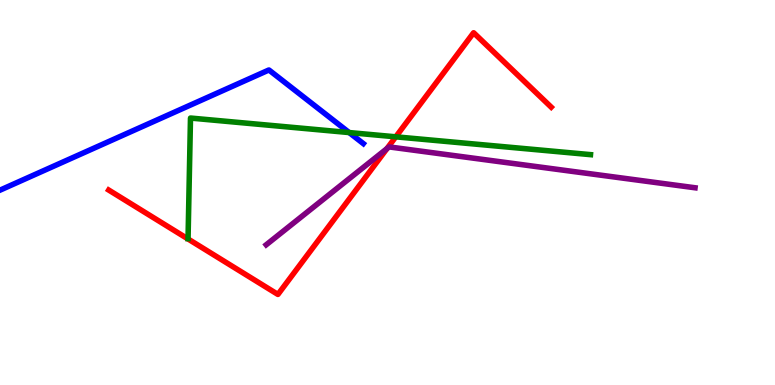[{'lines': ['blue', 'red'], 'intersections': []}, {'lines': ['green', 'red'], 'intersections': [{'x': 5.11, 'y': 6.45}]}, {'lines': ['purple', 'red'], 'intersections': [{'x': 4.99, 'y': 6.14}]}, {'lines': ['blue', 'green'], 'intersections': [{'x': 4.51, 'y': 6.56}]}, {'lines': ['blue', 'purple'], 'intersections': []}, {'lines': ['green', 'purple'], 'intersections': []}]